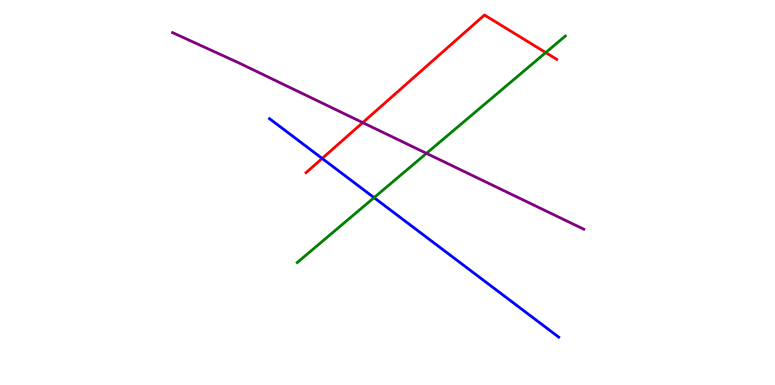[{'lines': ['blue', 'red'], 'intersections': [{'x': 4.16, 'y': 5.88}]}, {'lines': ['green', 'red'], 'intersections': [{'x': 7.04, 'y': 8.63}]}, {'lines': ['purple', 'red'], 'intersections': [{'x': 4.68, 'y': 6.82}]}, {'lines': ['blue', 'green'], 'intersections': [{'x': 4.83, 'y': 4.87}]}, {'lines': ['blue', 'purple'], 'intersections': []}, {'lines': ['green', 'purple'], 'intersections': [{'x': 5.5, 'y': 6.02}]}]